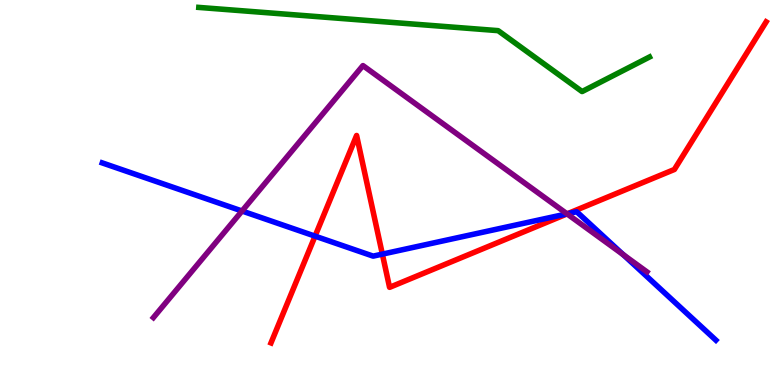[{'lines': ['blue', 'red'], 'intersections': [{'x': 4.07, 'y': 3.87}, {'x': 4.93, 'y': 3.4}, {'x': 7.32, 'y': 4.45}]}, {'lines': ['green', 'red'], 'intersections': []}, {'lines': ['purple', 'red'], 'intersections': [{'x': 7.32, 'y': 4.44}]}, {'lines': ['blue', 'green'], 'intersections': []}, {'lines': ['blue', 'purple'], 'intersections': [{'x': 3.12, 'y': 4.52}, {'x': 7.32, 'y': 4.45}, {'x': 8.04, 'y': 3.39}]}, {'lines': ['green', 'purple'], 'intersections': []}]